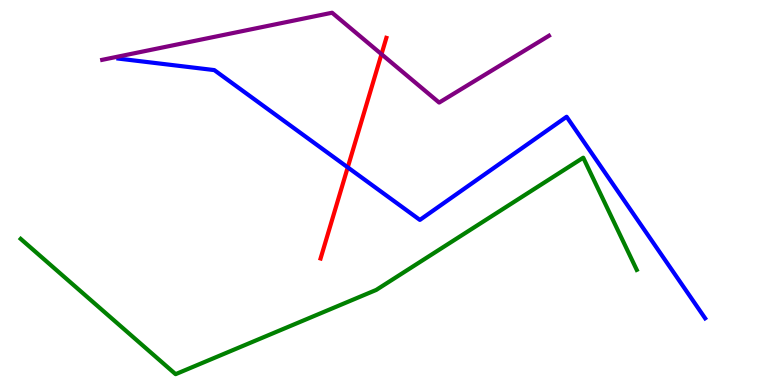[{'lines': ['blue', 'red'], 'intersections': [{'x': 4.49, 'y': 5.65}]}, {'lines': ['green', 'red'], 'intersections': []}, {'lines': ['purple', 'red'], 'intersections': [{'x': 4.92, 'y': 8.59}]}, {'lines': ['blue', 'green'], 'intersections': []}, {'lines': ['blue', 'purple'], 'intersections': []}, {'lines': ['green', 'purple'], 'intersections': []}]